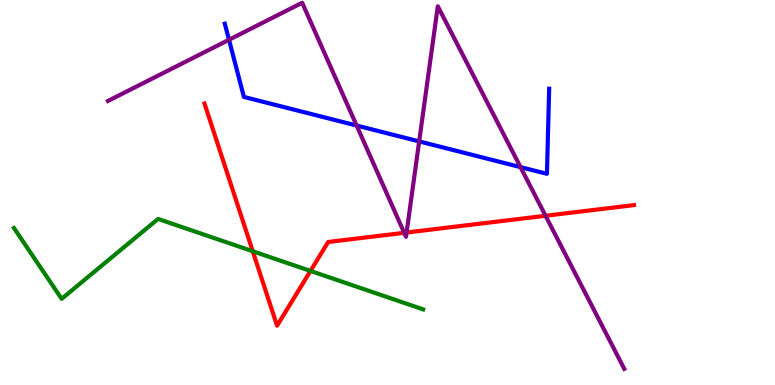[{'lines': ['blue', 'red'], 'intersections': []}, {'lines': ['green', 'red'], 'intersections': [{'x': 3.26, 'y': 3.47}, {'x': 4.01, 'y': 2.96}]}, {'lines': ['purple', 'red'], 'intersections': [{'x': 5.22, 'y': 3.95}, {'x': 5.25, 'y': 3.96}, {'x': 7.04, 'y': 4.4}]}, {'lines': ['blue', 'green'], 'intersections': []}, {'lines': ['blue', 'purple'], 'intersections': [{'x': 2.95, 'y': 8.97}, {'x': 4.6, 'y': 6.74}, {'x': 5.41, 'y': 6.33}, {'x': 6.72, 'y': 5.66}]}, {'lines': ['green', 'purple'], 'intersections': []}]